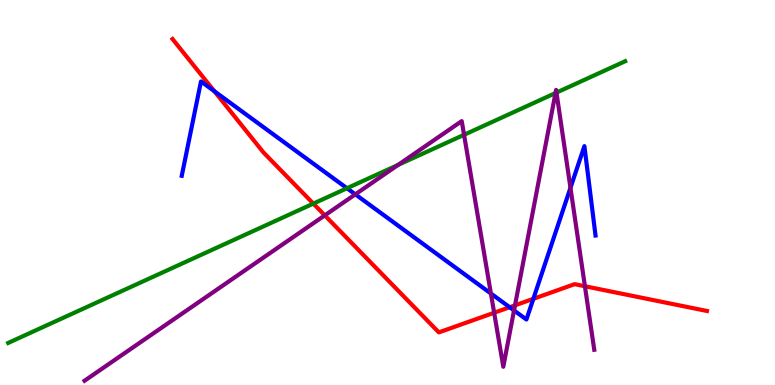[{'lines': ['blue', 'red'], 'intersections': [{'x': 2.77, 'y': 7.63}, {'x': 6.58, 'y': 2.02}, {'x': 6.88, 'y': 2.24}]}, {'lines': ['green', 'red'], 'intersections': [{'x': 4.04, 'y': 4.71}]}, {'lines': ['purple', 'red'], 'intersections': [{'x': 4.19, 'y': 4.41}, {'x': 6.38, 'y': 1.88}, {'x': 6.65, 'y': 2.07}, {'x': 7.55, 'y': 2.56}]}, {'lines': ['blue', 'green'], 'intersections': [{'x': 4.48, 'y': 5.11}]}, {'lines': ['blue', 'purple'], 'intersections': [{'x': 4.58, 'y': 4.95}, {'x': 6.33, 'y': 2.38}, {'x': 6.63, 'y': 1.94}, {'x': 7.36, 'y': 5.12}]}, {'lines': ['green', 'purple'], 'intersections': [{'x': 5.14, 'y': 5.72}, {'x': 5.99, 'y': 6.5}, {'x': 7.17, 'y': 7.58}, {'x': 7.18, 'y': 7.59}]}]